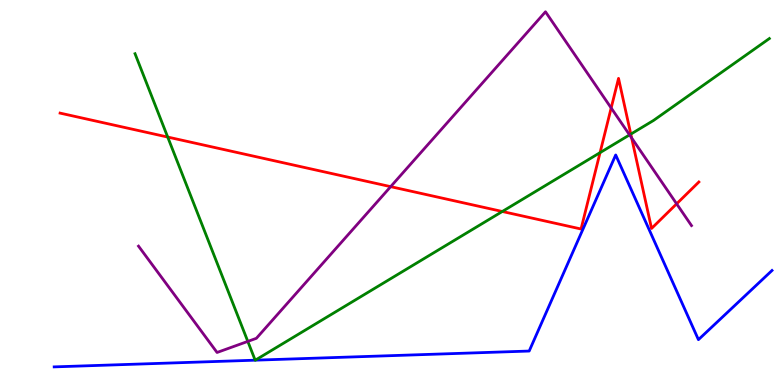[{'lines': ['blue', 'red'], 'intersections': []}, {'lines': ['green', 'red'], 'intersections': [{'x': 2.16, 'y': 6.44}, {'x': 6.48, 'y': 4.51}, {'x': 7.74, 'y': 6.04}, {'x': 8.14, 'y': 6.52}]}, {'lines': ['purple', 'red'], 'intersections': [{'x': 5.04, 'y': 5.15}, {'x': 7.89, 'y': 7.2}, {'x': 8.15, 'y': 6.42}, {'x': 8.73, 'y': 4.71}]}, {'lines': ['blue', 'green'], 'intersections': [{'x': 3.29, 'y': 0.645}, {'x': 3.29, 'y': 0.645}]}, {'lines': ['blue', 'purple'], 'intersections': []}, {'lines': ['green', 'purple'], 'intersections': [{'x': 3.2, 'y': 1.13}, {'x': 8.12, 'y': 6.5}]}]